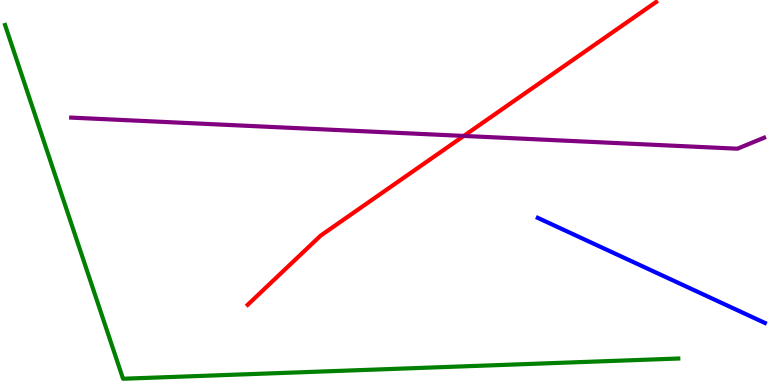[{'lines': ['blue', 'red'], 'intersections': []}, {'lines': ['green', 'red'], 'intersections': []}, {'lines': ['purple', 'red'], 'intersections': [{'x': 5.98, 'y': 6.47}]}, {'lines': ['blue', 'green'], 'intersections': []}, {'lines': ['blue', 'purple'], 'intersections': []}, {'lines': ['green', 'purple'], 'intersections': []}]